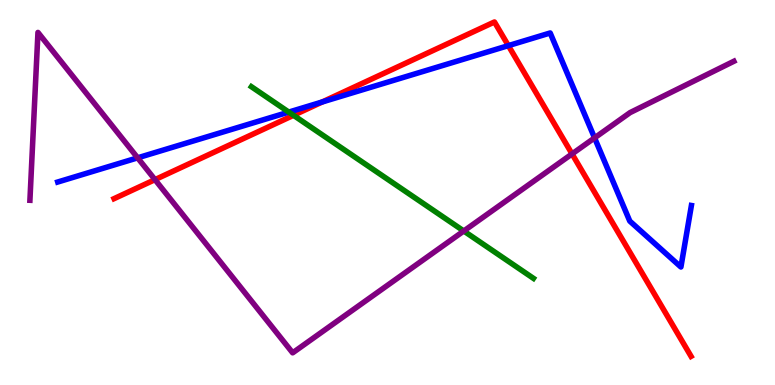[{'lines': ['blue', 'red'], 'intersections': [{'x': 4.16, 'y': 7.35}, {'x': 6.56, 'y': 8.81}]}, {'lines': ['green', 'red'], 'intersections': [{'x': 3.79, 'y': 7.01}]}, {'lines': ['purple', 'red'], 'intersections': [{'x': 2.0, 'y': 5.33}, {'x': 7.38, 'y': 6.0}]}, {'lines': ['blue', 'green'], 'intersections': [{'x': 3.73, 'y': 7.09}]}, {'lines': ['blue', 'purple'], 'intersections': [{'x': 1.78, 'y': 5.9}, {'x': 7.67, 'y': 6.42}]}, {'lines': ['green', 'purple'], 'intersections': [{'x': 5.98, 'y': 4.0}]}]